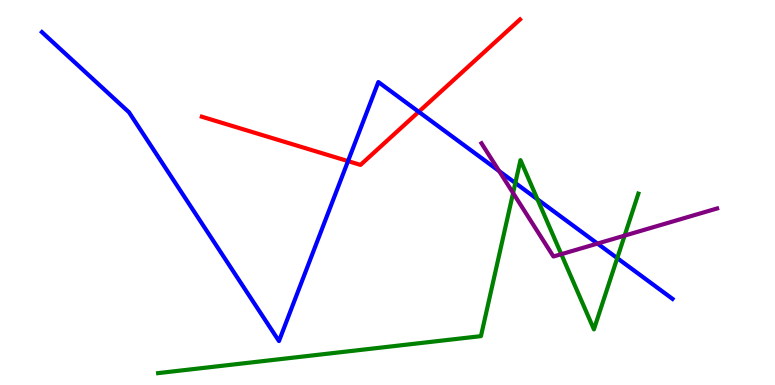[{'lines': ['blue', 'red'], 'intersections': [{'x': 4.49, 'y': 5.82}, {'x': 5.4, 'y': 7.1}]}, {'lines': ['green', 'red'], 'intersections': []}, {'lines': ['purple', 'red'], 'intersections': []}, {'lines': ['blue', 'green'], 'intersections': [{'x': 6.65, 'y': 5.25}, {'x': 6.94, 'y': 4.82}, {'x': 7.96, 'y': 3.3}]}, {'lines': ['blue', 'purple'], 'intersections': [{'x': 6.44, 'y': 5.56}, {'x': 7.71, 'y': 3.67}]}, {'lines': ['green', 'purple'], 'intersections': [{'x': 6.62, 'y': 4.99}, {'x': 7.24, 'y': 3.4}, {'x': 8.06, 'y': 3.88}]}]